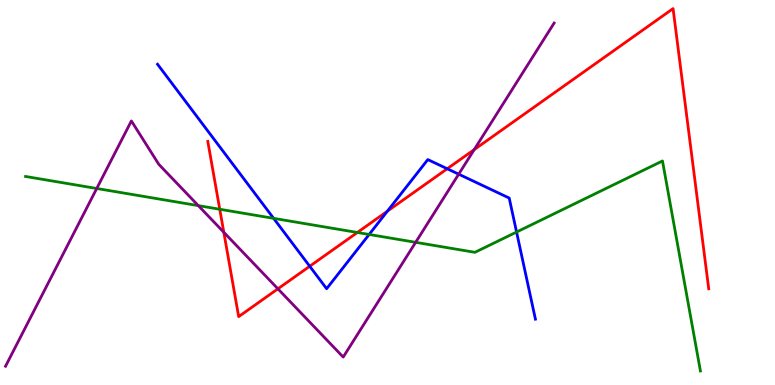[{'lines': ['blue', 'red'], 'intersections': [{'x': 4.0, 'y': 3.08}, {'x': 5.0, 'y': 4.51}, {'x': 5.77, 'y': 5.62}]}, {'lines': ['green', 'red'], 'intersections': [{'x': 2.84, 'y': 4.56}, {'x': 4.61, 'y': 3.96}]}, {'lines': ['purple', 'red'], 'intersections': [{'x': 2.89, 'y': 3.97}, {'x': 3.59, 'y': 2.5}, {'x': 6.12, 'y': 6.11}]}, {'lines': ['blue', 'green'], 'intersections': [{'x': 3.53, 'y': 4.33}, {'x': 4.76, 'y': 3.91}, {'x': 6.67, 'y': 3.97}]}, {'lines': ['blue', 'purple'], 'intersections': [{'x': 5.92, 'y': 5.48}]}, {'lines': ['green', 'purple'], 'intersections': [{'x': 1.25, 'y': 5.1}, {'x': 2.56, 'y': 4.66}, {'x': 5.36, 'y': 3.71}]}]